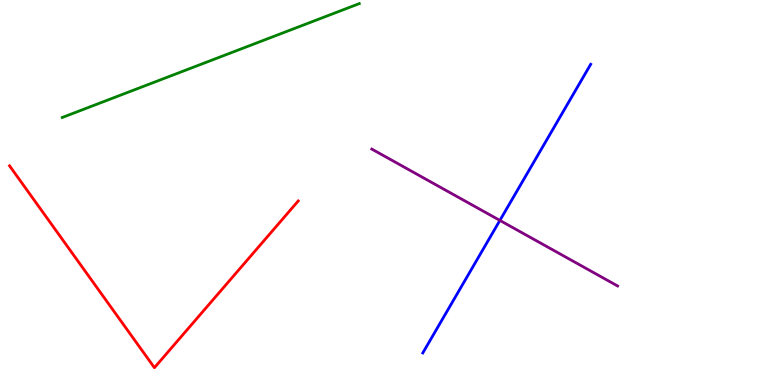[{'lines': ['blue', 'red'], 'intersections': []}, {'lines': ['green', 'red'], 'intersections': []}, {'lines': ['purple', 'red'], 'intersections': []}, {'lines': ['blue', 'green'], 'intersections': []}, {'lines': ['blue', 'purple'], 'intersections': [{'x': 6.45, 'y': 4.27}]}, {'lines': ['green', 'purple'], 'intersections': []}]